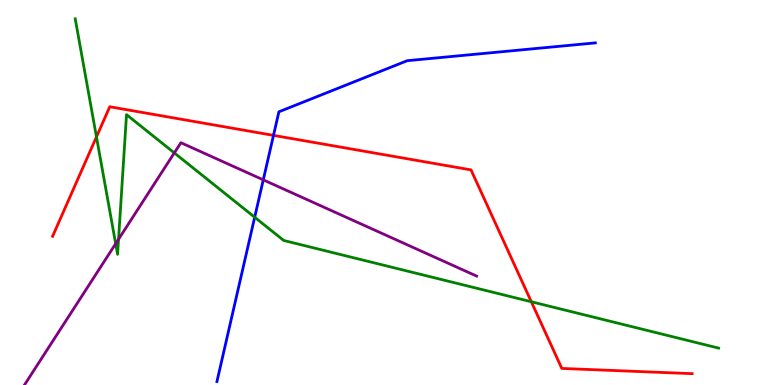[{'lines': ['blue', 'red'], 'intersections': [{'x': 3.53, 'y': 6.48}]}, {'lines': ['green', 'red'], 'intersections': [{'x': 1.24, 'y': 6.44}, {'x': 6.86, 'y': 2.16}]}, {'lines': ['purple', 'red'], 'intersections': []}, {'lines': ['blue', 'green'], 'intersections': [{'x': 3.29, 'y': 4.36}]}, {'lines': ['blue', 'purple'], 'intersections': [{'x': 3.4, 'y': 5.33}]}, {'lines': ['green', 'purple'], 'intersections': [{'x': 1.49, 'y': 3.67}, {'x': 1.53, 'y': 3.79}, {'x': 2.25, 'y': 6.03}]}]